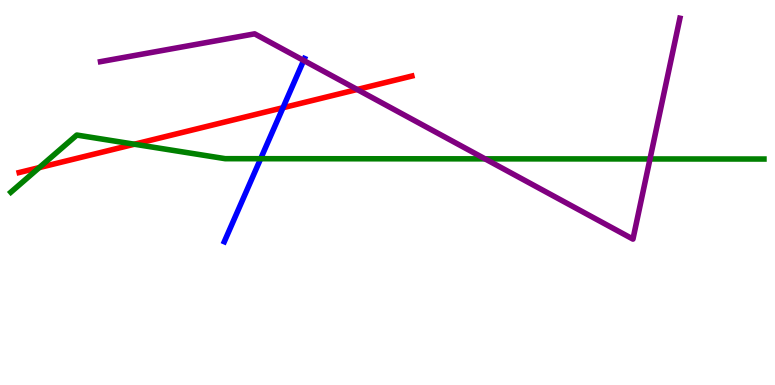[{'lines': ['blue', 'red'], 'intersections': [{'x': 3.65, 'y': 7.2}]}, {'lines': ['green', 'red'], 'intersections': [{'x': 0.507, 'y': 5.65}, {'x': 1.73, 'y': 6.25}]}, {'lines': ['purple', 'red'], 'intersections': [{'x': 4.61, 'y': 7.68}]}, {'lines': ['blue', 'green'], 'intersections': [{'x': 3.36, 'y': 5.88}]}, {'lines': ['blue', 'purple'], 'intersections': [{'x': 3.92, 'y': 8.43}]}, {'lines': ['green', 'purple'], 'intersections': [{'x': 6.26, 'y': 5.87}, {'x': 8.39, 'y': 5.87}]}]